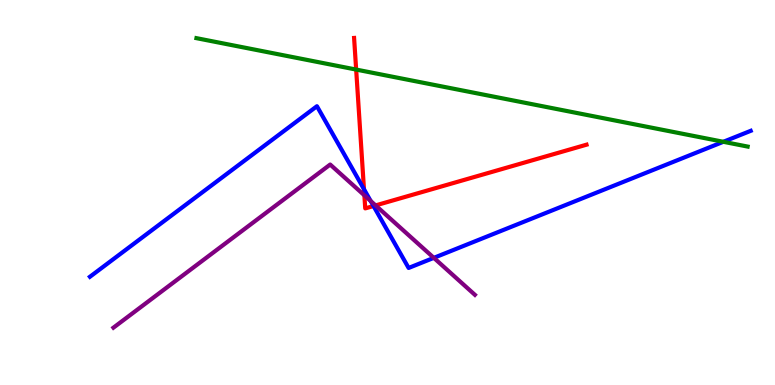[{'lines': ['blue', 'red'], 'intersections': [{'x': 4.7, 'y': 5.09}, {'x': 4.82, 'y': 4.65}]}, {'lines': ['green', 'red'], 'intersections': [{'x': 4.6, 'y': 8.19}]}, {'lines': ['purple', 'red'], 'intersections': [{'x': 4.7, 'y': 4.93}, {'x': 4.85, 'y': 4.66}]}, {'lines': ['blue', 'green'], 'intersections': [{'x': 9.33, 'y': 6.32}]}, {'lines': ['blue', 'purple'], 'intersections': [{'x': 4.78, 'y': 4.78}, {'x': 5.6, 'y': 3.3}]}, {'lines': ['green', 'purple'], 'intersections': []}]